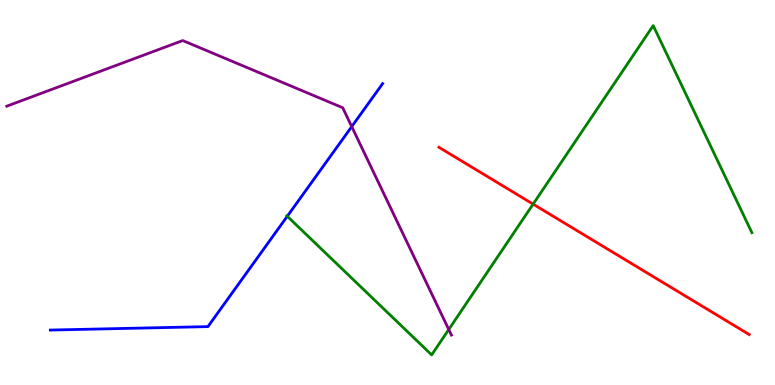[{'lines': ['blue', 'red'], 'intersections': []}, {'lines': ['green', 'red'], 'intersections': [{'x': 6.88, 'y': 4.7}]}, {'lines': ['purple', 'red'], 'intersections': []}, {'lines': ['blue', 'green'], 'intersections': [{'x': 3.71, 'y': 4.38}]}, {'lines': ['blue', 'purple'], 'intersections': [{'x': 4.54, 'y': 6.71}]}, {'lines': ['green', 'purple'], 'intersections': [{'x': 5.79, 'y': 1.44}]}]